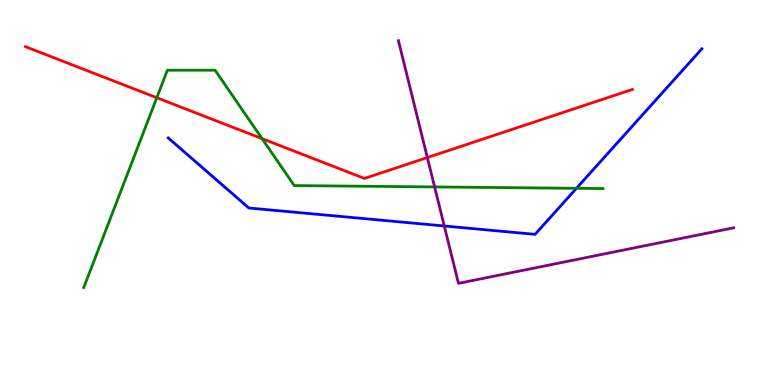[{'lines': ['blue', 'red'], 'intersections': []}, {'lines': ['green', 'red'], 'intersections': [{'x': 2.02, 'y': 7.46}, {'x': 3.38, 'y': 6.4}]}, {'lines': ['purple', 'red'], 'intersections': [{'x': 5.51, 'y': 5.91}]}, {'lines': ['blue', 'green'], 'intersections': [{'x': 7.44, 'y': 5.11}]}, {'lines': ['blue', 'purple'], 'intersections': [{'x': 5.73, 'y': 4.13}]}, {'lines': ['green', 'purple'], 'intersections': [{'x': 5.61, 'y': 5.14}]}]